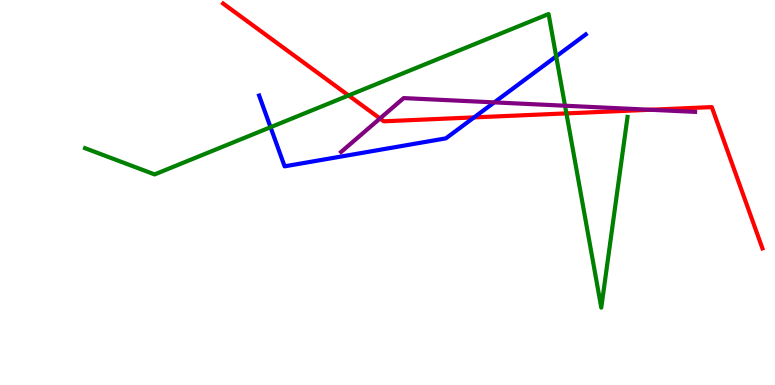[{'lines': ['blue', 'red'], 'intersections': [{'x': 6.12, 'y': 6.95}]}, {'lines': ['green', 'red'], 'intersections': [{'x': 4.5, 'y': 7.52}, {'x': 7.31, 'y': 7.05}]}, {'lines': ['purple', 'red'], 'intersections': [{'x': 4.9, 'y': 6.92}, {'x': 8.39, 'y': 7.15}]}, {'lines': ['blue', 'green'], 'intersections': [{'x': 3.49, 'y': 6.7}, {'x': 7.18, 'y': 8.54}]}, {'lines': ['blue', 'purple'], 'intersections': [{'x': 6.38, 'y': 7.34}]}, {'lines': ['green', 'purple'], 'intersections': [{'x': 7.29, 'y': 7.25}]}]